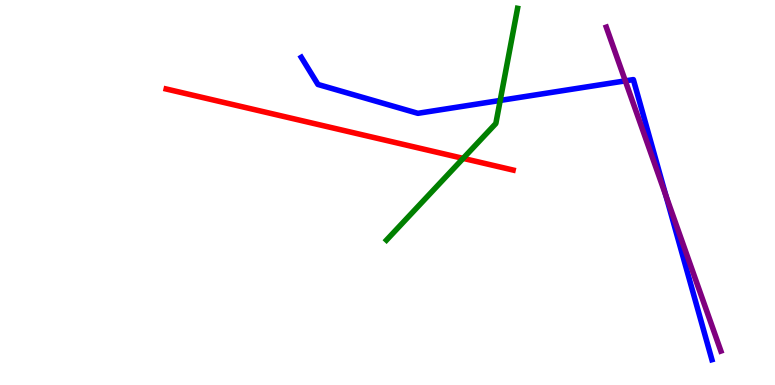[{'lines': ['blue', 'red'], 'intersections': []}, {'lines': ['green', 'red'], 'intersections': [{'x': 5.98, 'y': 5.89}]}, {'lines': ['purple', 'red'], 'intersections': []}, {'lines': ['blue', 'green'], 'intersections': [{'x': 6.45, 'y': 7.39}]}, {'lines': ['blue', 'purple'], 'intersections': [{'x': 8.07, 'y': 7.9}, {'x': 8.59, 'y': 4.92}]}, {'lines': ['green', 'purple'], 'intersections': []}]